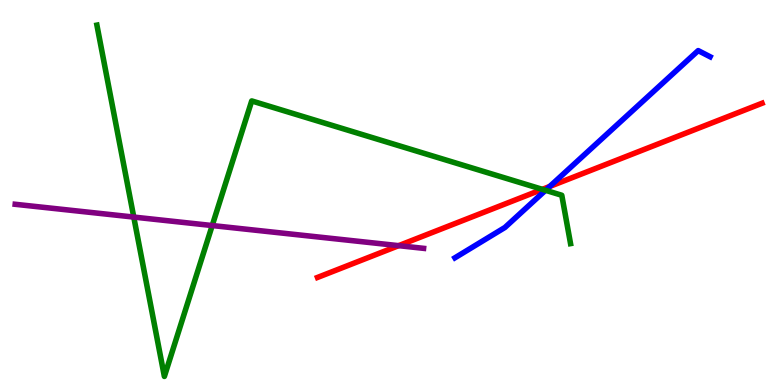[{'lines': ['blue', 'red'], 'intersections': [{'x': 7.09, 'y': 5.16}]}, {'lines': ['green', 'red'], 'intersections': [{'x': 7.0, 'y': 5.08}]}, {'lines': ['purple', 'red'], 'intersections': [{'x': 5.14, 'y': 3.62}]}, {'lines': ['blue', 'green'], 'intersections': [{'x': 7.04, 'y': 5.06}]}, {'lines': ['blue', 'purple'], 'intersections': []}, {'lines': ['green', 'purple'], 'intersections': [{'x': 1.73, 'y': 4.36}, {'x': 2.74, 'y': 4.14}]}]